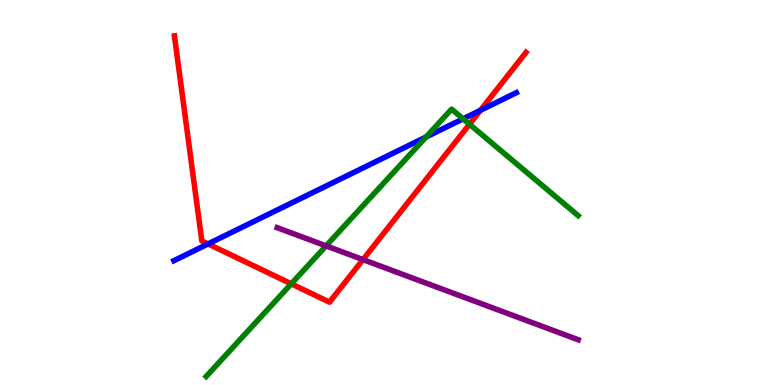[{'lines': ['blue', 'red'], 'intersections': [{'x': 2.68, 'y': 3.66}, {'x': 6.2, 'y': 7.13}]}, {'lines': ['green', 'red'], 'intersections': [{'x': 3.76, 'y': 2.63}, {'x': 6.06, 'y': 6.77}]}, {'lines': ['purple', 'red'], 'intersections': [{'x': 4.68, 'y': 3.26}]}, {'lines': ['blue', 'green'], 'intersections': [{'x': 5.5, 'y': 6.44}, {'x': 5.98, 'y': 6.91}]}, {'lines': ['blue', 'purple'], 'intersections': []}, {'lines': ['green', 'purple'], 'intersections': [{'x': 4.21, 'y': 3.61}]}]